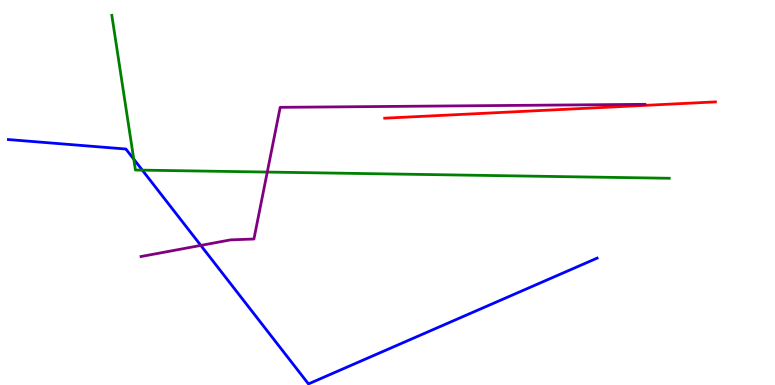[{'lines': ['blue', 'red'], 'intersections': []}, {'lines': ['green', 'red'], 'intersections': []}, {'lines': ['purple', 'red'], 'intersections': []}, {'lines': ['blue', 'green'], 'intersections': [{'x': 1.73, 'y': 5.87}, {'x': 1.84, 'y': 5.58}]}, {'lines': ['blue', 'purple'], 'intersections': [{'x': 2.59, 'y': 3.63}]}, {'lines': ['green', 'purple'], 'intersections': [{'x': 3.45, 'y': 5.53}]}]